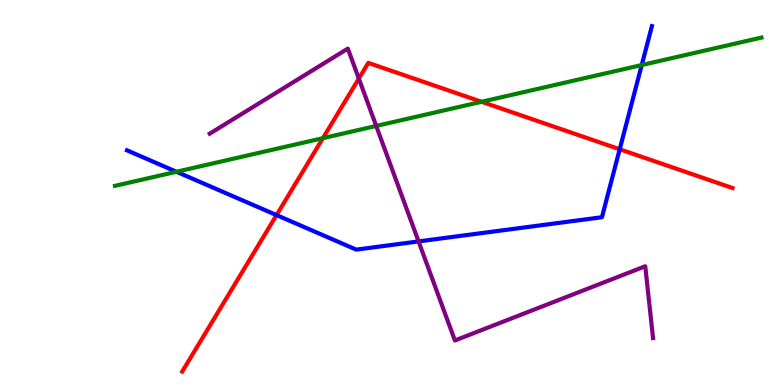[{'lines': ['blue', 'red'], 'intersections': [{'x': 3.57, 'y': 4.41}, {'x': 8.0, 'y': 6.12}]}, {'lines': ['green', 'red'], 'intersections': [{'x': 4.17, 'y': 6.41}, {'x': 6.21, 'y': 7.36}]}, {'lines': ['purple', 'red'], 'intersections': [{'x': 4.63, 'y': 7.96}]}, {'lines': ['blue', 'green'], 'intersections': [{'x': 2.28, 'y': 5.54}, {'x': 8.28, 'y': 8.31}]}, {'lines': ['blue', 'purple'], 'intersections': [{'x': 5.4, 'y': 3.73}]}, {'lines': ['green', 'purple'], 'intersections': [{'x': 4.85, 'y': 6.73}]}]